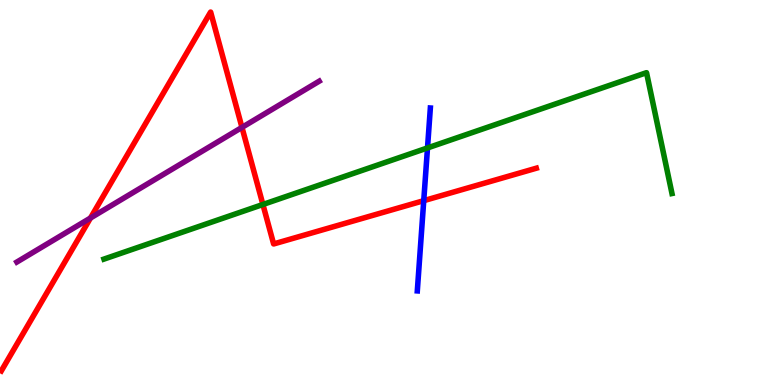[{'lines': ['blue', 'red'], 'intersections': [{'x': 5.47, 'y': 4.79}]}, {'lines': ['green', 'red'], 'intersections': [{'x': 3.39, 'y': 4.69}]}, {'lines': ['purple', 'red'], 'intersections': [{'x': 1.17, 'y': 4.34}, {'x': 3.12, 'y': 6.69}]}, {'lines': ['blue', 'green'], 'intersections': [{'x': 5.52, 'y': 6.16}]}, {'lines': ['blue', 'purple'], 'intersections': []}, {'lines': ['green', 'purple'], 'intersections': []}]